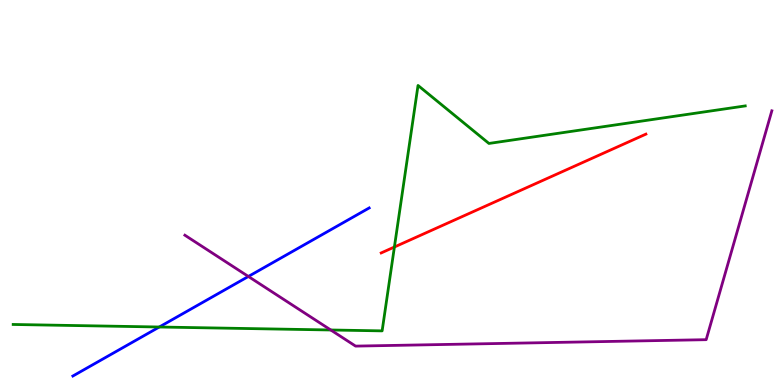[{'lines': ['blue', 'red'], 'intersections': []}, {'lines': ['green', 'red'], 'intersections': [{'x': 5.09, 'y': 3.58}]}, {'lines': ['purple', 'red'], 'intersections': []}, {'lines': ['blue', 'green'], 'intersections': [{'x': 2.06, 'y': 1.51}]}, {'lines': ['blue', 'purple'], 'intersections': [{'x': 3.2, 'y': 2.82}]}, {'lines': ['green', 'purple'], 'intersections': [{'x': 4.27, 'y': 1.43}]}]